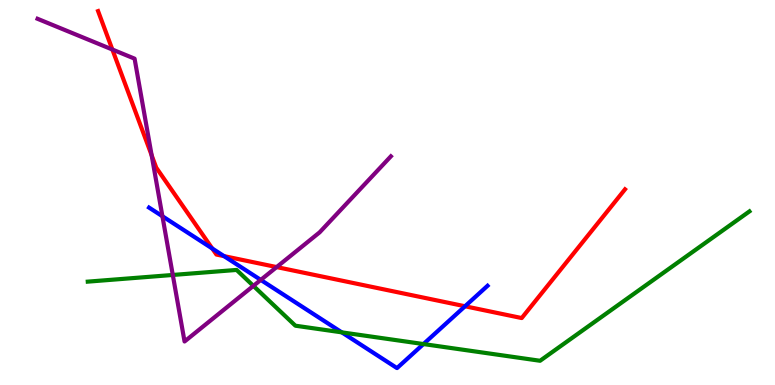[{'lines': ['blue', 'red'], 'intersections': [{'x': 2.74, 'y': 3.55}, {'x': 2.89, 'y': 3.35}, {'x': 6.0, 'y': 2.05}]}, {'lines': ['green', 'red'], 'intersections': []}, {'lines': ['purple', 'red'], 'intersections': [{'x': 1.45, 'y': 8.71}, {'x': 1.96, 'y': 5.97}, {'x': 3.57, 'y': 3.06}]}, {'lines': ['blue', 'green'], 'intersections': [{'x': 4.41, 'y': 1.37}, {'x': 5.46, 'y': 1.06}]}, {'lines': ['blue', 'purple'], 'intersections': [{'x': 2.1, 'y': 4.38}, {'x': 3.36, 'y': 2.73}]}, {'lines': ['green', 'purple'], 'intersections': [{'x': 2.23, 'y': 2.86}, {'x': 3.27, 'y': 2.57}]}]